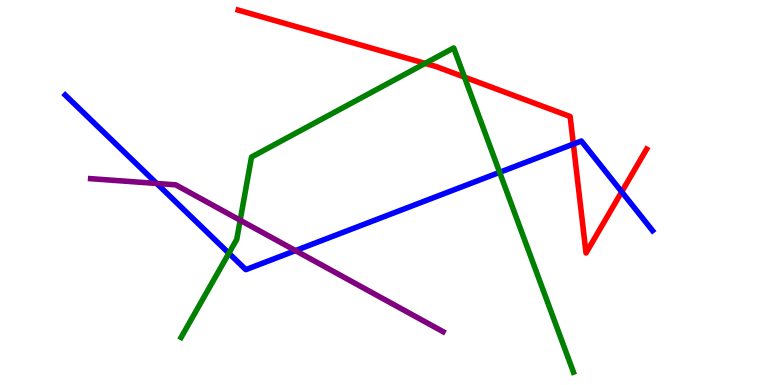[{'lines': ['blue', 'red'], 'intersections': [{'x': 7.4, 'y': 6.26}, {'x': 8.02, 'y': 5.02}]}, {'lines': ['green', 'red'], 'intersections': [{'x': 5.49, 'y': 8.35}, {'x': 5.99, 'y': 8.0}]}, {'lines': ['purple', 'red'], 'intersections': []}, {'lines': ['blue', 'green'], 'intersections': [{'x': 2.95, 'y': 3.42}, {'x': 6.45, 'y': 5.52}]}, {'lines': ['blue', 'purple'], 'intersections': [{'x': 2.02, 'y': 5.23}, {'x': 3.81, 'y': 3.49}]}, {'lines': ['green', 'purple'], 'intersections': [{'x': 3.1, 'y': 4.28}]}]